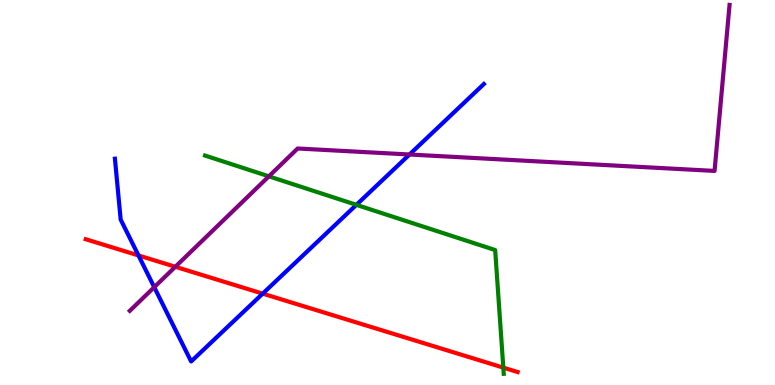[{'lines': ['blue', 'red'], 'intersections': [{'x': 1.79, 'y': 3.36}, {'x': 3.39, 'y': 2.37}]}, {'lines': ['green', 'red'], 'intersections': [{'x': 6.49, 'y': 0.451}]}, {'lines': ['purple', 'red'], 'intersections': [{'x': 2.26, 'y': 3.07}]}, {'lines': ['blue', 'green'], 'intersections': [{'x': 4.6, 'y': 4.68}]}, {'lines': ['blue', 'purple'], 'intersections': [{'x': 1.99, 'y': 2.54}, {'x': 5.28, 'y': 5.99}]}, {'lines': ['green', 'purple'], 'intersections': [{'x': 3.47, 'y': 5.42}]}]